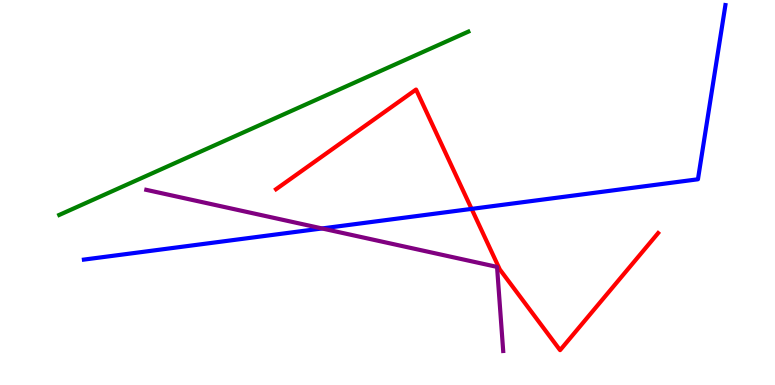[{'lines': ['blue', 'red'], 'intersections': [{'x': 6.09, 'y': 4.57}]}, {'lines': ['green', 'red'], 'intersections': []}, {'lines': ['purple', 'red'], 'intersections': []}, {'lines': ['blue', 'green'], 'intersections': []}, {'lines': ['blue', 'purple'], 'intersections': [{'x': 4.16, 'y': 4.07}]}, {'lines': ['green', 'purple'], 'intersections': []}]